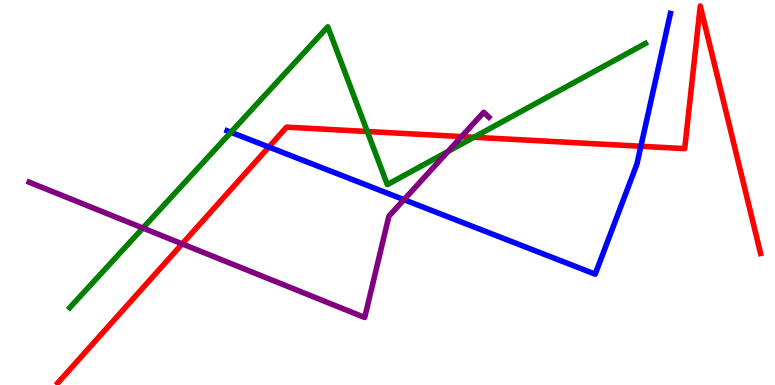[{'lines': ['blue', 'red'], 'intersections': [{'x': 3.47, 'y': 6.18}, {'x': 8.27, 'y': 6.2}]}, {'lines': ['green', 'red'], 'intersections': [{'x': 4.74, 'y': 6.58}, {'x': 6.12, 'y': 6.43}]}, {'lines': ['purple', 'red'], 'intersections': [{'x': 2.35, 'y': 3.67}, {'x': 5.96, 'y': 6.45}]}, {'lines': ['blue', 'green'], 'intersections': [{'x': 2.98, 'y': 6.56}]}, {'lines': ['blue', 'purple'], 'intersections': [{'x': 5.21, 'y': 4.81}]}, {'lines': ['green', 'purple'], 'intersections': [{'x': 1.84, 'y': 4.08}, {'x': 5.78, 'y': 6.07}]}]